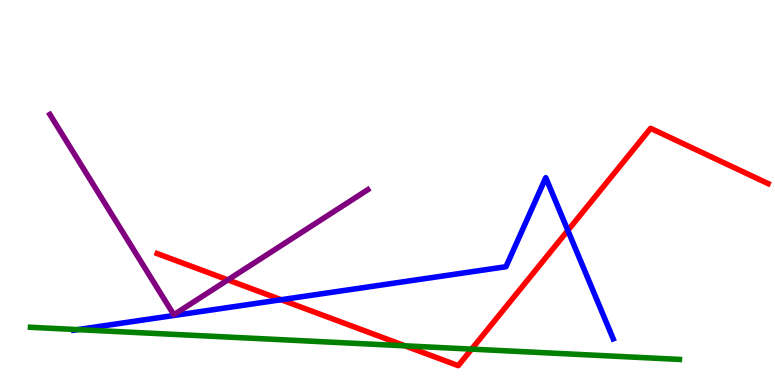[{'lines': ['blue', 'red'], 'intersections': [{'x': 3.63, 'y': 2.21}, {'x': 7.33, 'y': 4.01}]}, {'lines': ['green', 'red'], 'intersections': [{'x': 5.23, 'y': 1.02}, {'x': 6.09, 'y': 0.932}]}, {'lines': ['purple', 'red'], 'intersections': [{'x': 2.94, 'y': 2.73}]}, {'lines': ['blue', 'green'], 'intersections': [{'x': 1.0, 'y': 1.44}]}, {'lines': ['blue', 'purple'], 'intersections': []}, {'lines': ['green', 'purple'], 'intersections': []}]